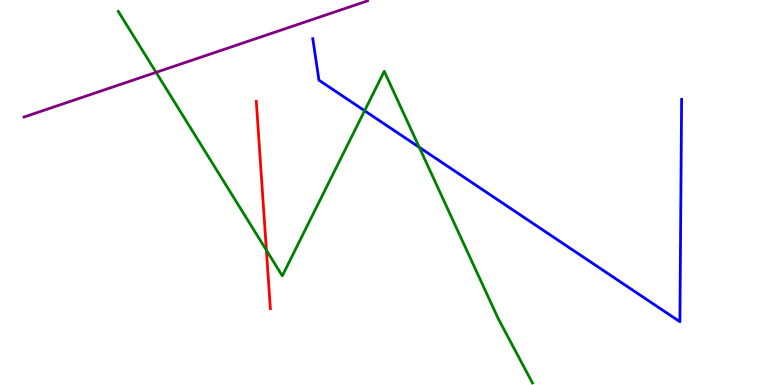[{'lines': ['blue', 'red'], 'intersections': []}, {'lines': ['green', 'red'], 'intersections': [{'x': 3.44, 'y': 3.5}]}, {'lines': ['purple', 'red'], 'intersections': []}, {'lines': ['blue', 'green'], 'intersections': [{'x': 4.7, 'y': 7.12}, {'x': 5.41, 'y': 6.17}]}, {'lines': ['blue', 'purple'], 'intersections': []}, {'lines': ['green', 'purple'], 'intersections': [{'x': 2.01, 'y': 8.12}]}]